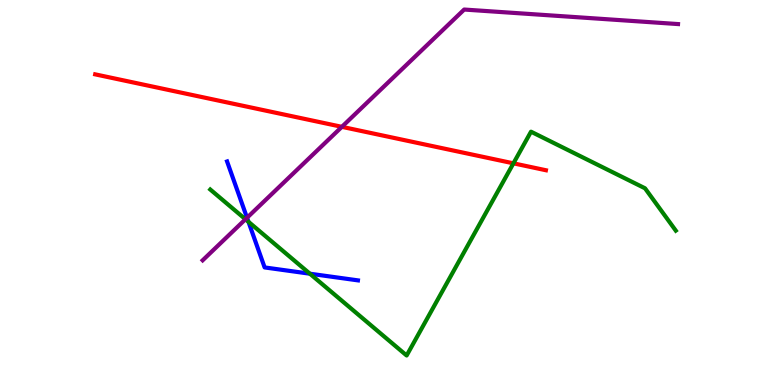[{'lines': ['blue', 'red'], 'intersections': []}, {'lines': ['green', 'red'], 'intersections': [{'x': 6.62, 'y': 5.76}]}, {'lines': ['purple', 'red'], 'intersections': [{'x': 4.41, 'y': 6.71}]}, {'lines': ['blue', 'green'], 'intersections': [{'x': 3.21, 'y': 4.24}, {'x': 4.0, 'y': 2.89}]}, {'lines': ['blue', 'purple'], 'intersections': [{'x': 3.19, 'y': 4.34}]}, {'lines': ['green', 'purple'], 'intersections': [{'x': 3.17, 'y': 4.3}]}]